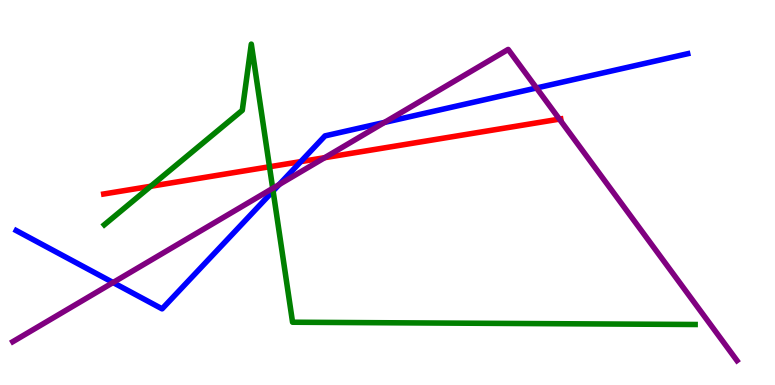[{'lines': ['blue', 'red'], 'intersections': [{'x': 3.88, 'y': 5.8}]}, {'lines': ['green', 'red'], 'intersections': [{'x': 1.94, 'y': 5.16}, {'x': 3.48, 'y': 5.67}]}, {'lines': ['purple', 'red'], 'intersections': [{'x': 4.19, 'y': 5.9}, {'x': 7.22, 'y': 6.91}]}, {'lines': ['blue', 'green'], 'intersections': [{'x': 3.52, 'y': 5.04}]}, {'lines': ['blue', 'purple'], 'intersections': [{'x': 1.46, 'y': 2.66}, {'x': 3.6, 'y': 5.21}, {'x': 4.96, 'y': 6.82}, {'x': 6.92, 'y': 7.71}]}, {'lines': ['green', 'purple'], 'intersections': [{'x': 3.52, 'y': 5.11}]}]